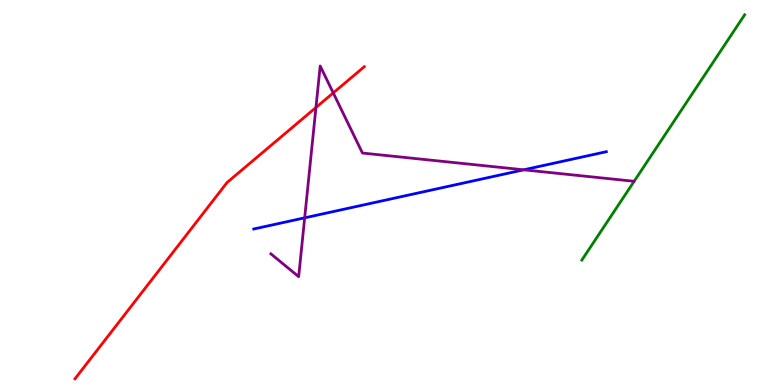[{'lines': ['blue', 'red'], 'intersections': []}, {'lines': ['green', 'red'], 'intersections': []}, {'lines': ['purple', 'red'], 'intersections': [{'x': 4.08, 'y': 7.21}, {'x': 4.3, 'y': 7.59}]}, {'lines': ['blue', 'green'], 'intersections': []}, {'lines': ['blue', 'purple'], 'intersections': [{'x': 3.93, 'y': 4.34}, {'x': 6.76, 'y': 5.59}]}, {'lines': ['green', 'purple'], 'intersections': []}]